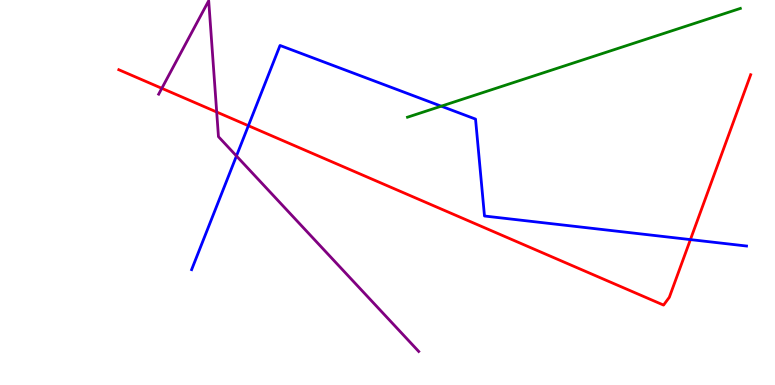[{'lines': ['blue', 'red'], 'intersections': [{'x': 3.2, 'y': 6.73}, {'x': 8.91, 'y': 3.78}]}, {'lines': ['green', 'red'], 'intersections': []}, {'lines': ['purple', 'red'], 'intersections': [{'x': 2.09, 'y': 7.71}, {'x': 2.8, 'y': 7.09}]}, {'lines': ['blue', 'green'], 'intersections': [{'x': 5.69, 'y': 7.24}]}, {'lines': ['blue', 'purple'], 'intersections': [{'x': 3.05, 'y': 5.95}]}, {'lines': ['green', 'purple'], 'intersections': []}]